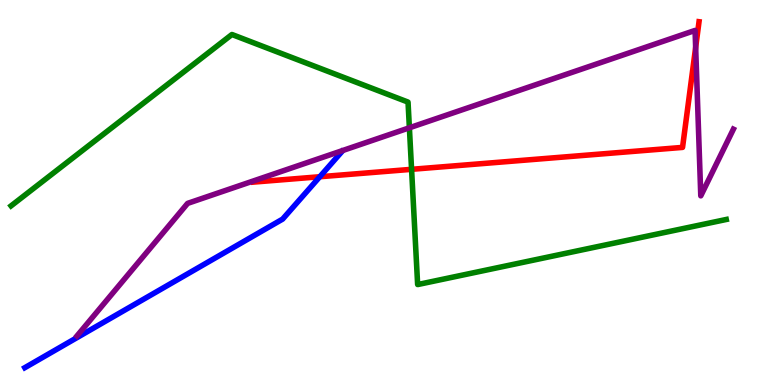[{'lines': ['blue', 'red'], 'intersections': [{'x': 4.13, 'y': 5.41}]}, {'lines': ['green', 'red'], 'intersections': [{'x': 5.31, 'y': 5.6}]}, {'lines': ['purple', 'red'], 'intersections': [{'x': 8.98, 'y': 8.77}]}, {'lines': ['blue', 'green'], 'intersections': []}, {'lines': ['blue', 'purple'], 'intersections': []}, {'lines': ['green', 'purple'], 'intersections': [{'x': 5.28, 'y': 6.68}]}]